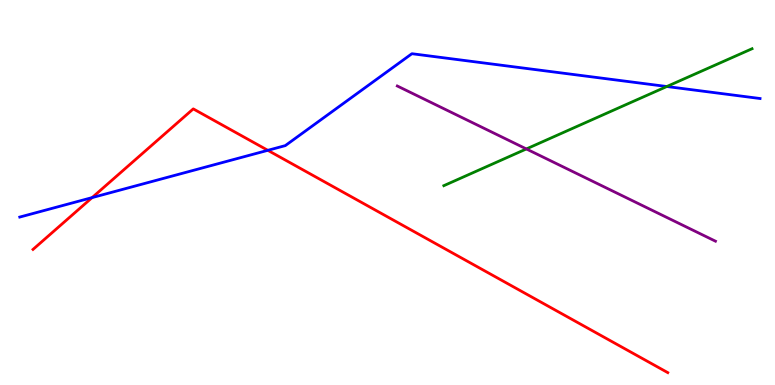[{'lines': ['blue', 'red'], 'intersections': [{'x': 1.19, 'y': 4.87}, {'x': 3.46, 'y': 6.1}]}, {'lines': ['green', 'red'], 'intersections': []}, {'lines': ['purple', 'red'], 'intersections': []}, {'lines': ['blue', 'green'], 'intersections': [{'x': 8.6, 'y': 7.75}]}, {'lines': ['blue', 'purple'], 'intersections': []}, {'lines': ['green', 'purple'], 'intersections': [{'x': 6.79, 'y': 6.13}]}]